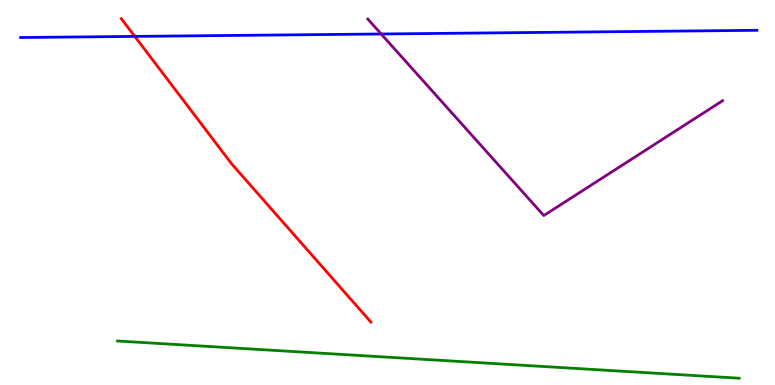[{'lines': ['blue', 'red'], 'intersections': [{'x': 1.74, 'y': 9.05}]}, {'lines': ['green', 'red'], 'intersections': []}, {'lines': ['purple', 'red'], 'intersections': []}, {'lines': ['blue', 'green'], 'intersections': []}, {'lines': ['blue', 'purple'], 'intersections': [{'x': 4.92, 'y': 9.12}]}, {'lines': ['green', 'purple'], 'intersections': []}]